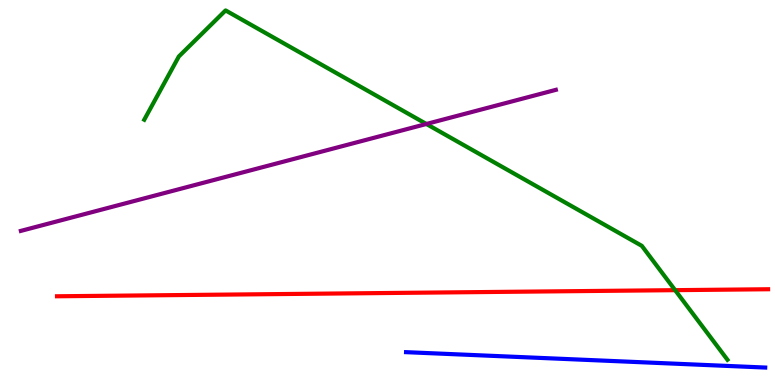[{'lines': ['blue', 'red'], 'intersections': []}, {'lines': ['green', 'red'], 'intersections': [{'x': 8.71, 'y': 2.46}]}, {'lines': ['purple', 'red'], 'intersections': []}, {'lines': ['blue', 'green'], 'intersections': []}, {'lines': ['blue', 'purple'], 'intersections': []}, {'lines': ['green', 'purple'], 'intersections': [{'x': 5.5, 'y': 6.78}]}]